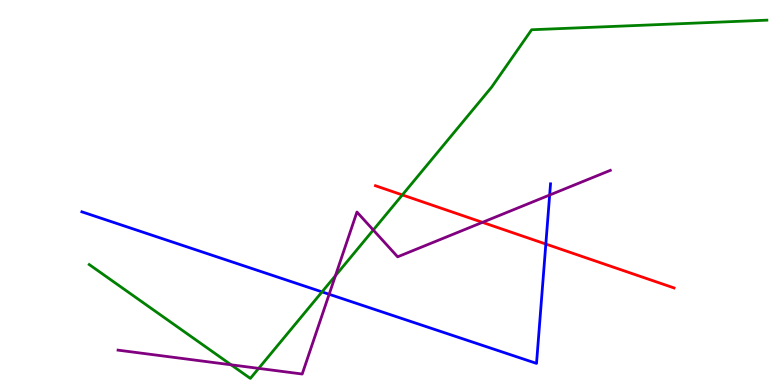[{'lines': ['blue', 'red'], 'intersections': [{'x': 7.04, 'y': 3.66}]}, {'lines': ['green', 'red'], 'intersections': [{'x': 5.19, 'y': 4.94}]}, {'lines': ['purple', 'red'], 'intersections': [{'x': 6.23, 'y': 4.22}]}, {'lines': ['blue', 'green'], 'intersections': [{'x': 4.16, 'y': 2.42}]}, {'lines': ['blue', 'purple'], 'intersections': [{'x': 4.25, 'y': 2.36}, {'x': 7.09, 'y': 4.93}]}, {'lines': ['green', 'purple'], 'intersections': [{'x': 2.98, 'y': 0.525}, {'x': 3.34, 'y': 0.432}, {'x': 4.33, 'y': 2.84}, {'x': 4.82, 'y': 4.03}]}]